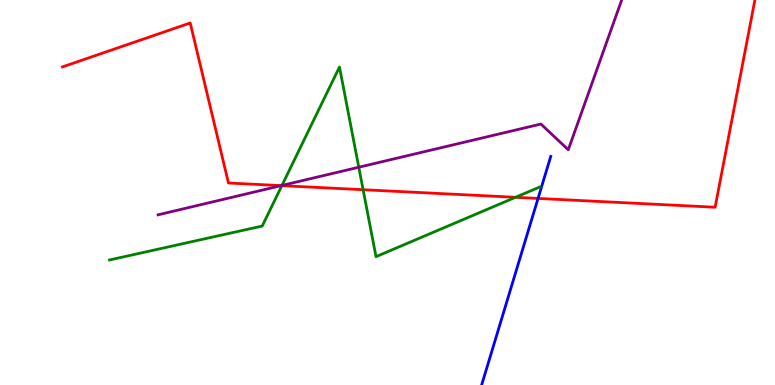[{'lines': ['blue', 'red'], 'intersections': [{'x': 6.94, 'y': 4.85}]}, {'lines': ['green', 'red'], 'intersections': [{'x': 3.64, 'y': 5.18}, {'x': 4.69, 'y': 5.07}, {'x': 6.65, 'y': 4.88}]}, {'lines': ['purple', 'red'], 'intersections': [{'x': 3.63, 'y': 5.18}]}, {'lines': ['blue', 'green'], 'intersections': []}, {'lines': ['blue', 'purple'], 'intersections': []}, {'lines': ['green', 'purple'], 'intersections': [{'x': 3.64, 'y': 5.18}, {'x': 4.63, 'y': 5.66}]}]